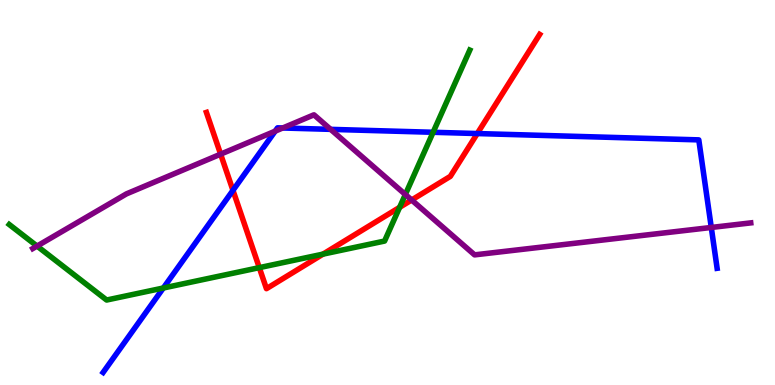[{'lines': ['blue', 'red'], 'intersections': [{'x': 3.01, 'y': 5.06}, {'x': 6.16, 'y': 6.53}]}, {'lines': ['green', 'red'], 'intersections': [{'x': 3.35, 'y': 3.05}, {'x': 4.17, 'y': 3.4}, {'x': 5.16, 'y': 4.61}]}, {'lines': ['purple', 'red'], 'intersections': [{'x': 2.85, 'y': 6.0}, {'x': 5.31, 'y': 4.81}]}, {'lines': ['blue', 'green'], 'intersections': [{'x': 2.11, 'y': 2.52}, {'x': 5.59, 'y': 6.56}]}, {'lines': ['blue', 'purple'], 'intersections': [{'x': 3.55, 'y': 6.59}, {'x': 3.65, 'y': 6.68}, {'x': 4.27, 'y': 6.64}, {'x': 9.18, 'y': 4.09}]}, {'lines': ['green', 'purple'], 'intersections': [{'x': 0.478, 'y': 3.61}, {'x': 5.23, 'y': 4.95}]}]